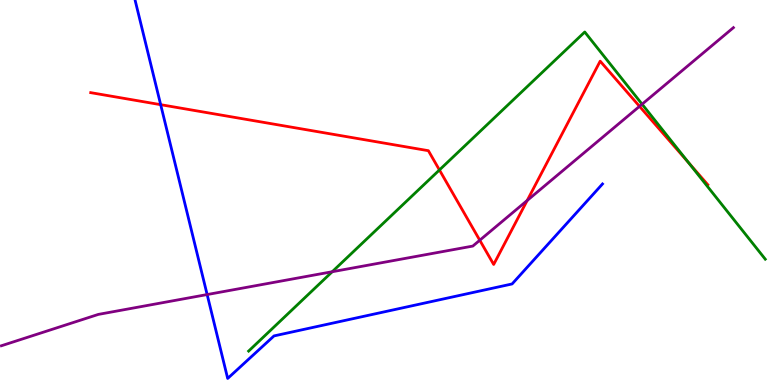[{'lines': ['blue', 'red'], 'intersections': [{'x': 2.07, 'y': 7.28}]}, {'lines': ['green', 'red'], 'intersections': [{'x': 5.67, 'y': 5.59}, {'x': 8.89, 'y': 5.77}]}, {'lines': ['purple', 'red'], 'intersections': [{'x': 6.19, 'y': 3.76}, {'x': 6.8, 'y': 4.79}, {'x': 8.25, 'y': 7.24}]}, {'lines': ['blue', 'green'], 'intersections': []}, {'lines': ['blue', 'purple'], 'intersections': [{'x': 2.67, 'y': 2.35}]}, {'lines': ['green', 'purple'], 'intersections': [{'x': 4.29, 'y': 2.94}, {'x': 8.29, 'y': 7.29}]}]